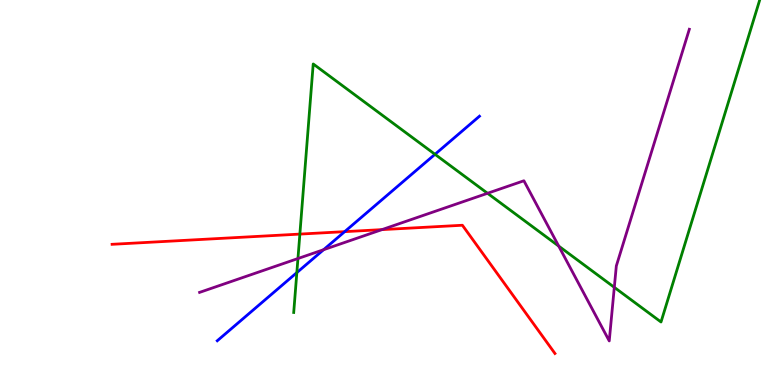[{'lines': ['blue', 'red'], 'intersections': [{'x': 4.45, 'y': 3.98}]}, {'lines': ['green', 'red'], 'intersections': [{'x': 3.87, 'y': 3.92}]}, {'lines': ['purple', 'red'], 'intersections': [{'x': 4.93, 'y': 4.04}]}, {'lines': ['blue', 'green'], 'intersections': [{'x': 3.83, 'y': 2.92}, {'x': 5.61, 'y': 5.99}]}, {'lines': ['blue', 'purple'], 'intersections': [{'x': 4.18, 'y': 3.51}]}, {'lines': ['green', 'purple'], 'intersections': [{'x': 3.84, 'y': 3.28}, {'x': 6.29, 'y': 4.98}, {'x': 7.21, 'y': 3.61}, {'x': 7.93, 'y': 2.54}]}]